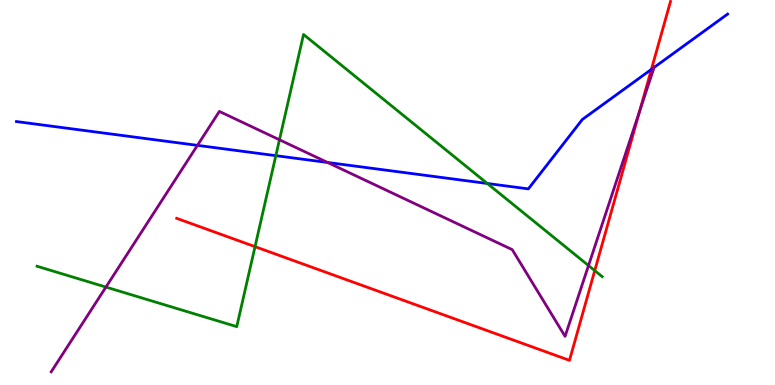[{'lines': ['blue', 'red'], 'intersections': [{'x': 8.41, 'y': 8.2}]}, {'lines': ['green', 'red'], 'intersections': [{'x': 3.29, 'y': 3.59}, {'x': 7.67, 'y': 2.97}]}, {'lines': ['purple', 'red'], 'intersections': [{'x': 8.25, 'y': 7.11}]}, {'lines': ['blue', 'green'], 'intersections': [{'x': 3.56, 'y': 5.96}, {'x': 6.29, 'y': 5.23}]}, {'lines': ['blue', 'purple'], 'intersections': [{'x': 2.55, 'y': 6.22}, {'x': 4.23, 'y': 5.78}, {'x': 8.44, 'y': 8.25}]}, {'lines': ['green', 'purple'], 'intersections': [{'x': 1.37, 'y': 2.54}, {'x': 3.61, 'y': 6.37}, {'x': 7.59, 'y': 3.1}]}]